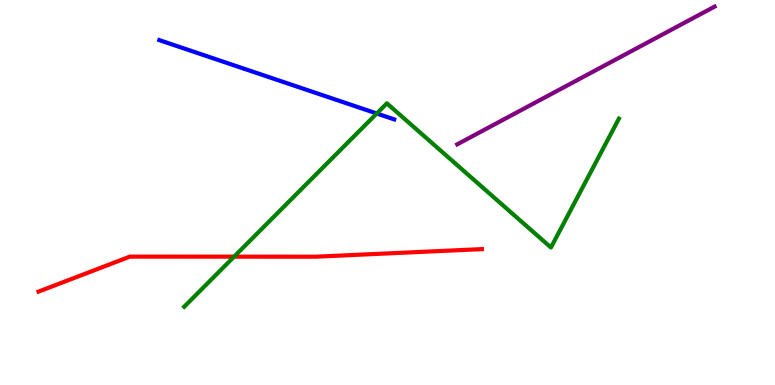[{'lines': ['blue', 'red'], 'intersections': []}, {'lines': ['green', 'red'], 'intersections': [{'x': 3.02, 'y': 3.33}]}, {'lines': ['purple', 'red'], 'intersections': []}, {'lines': ['blue', 'green'], 'intersections': [{'x': 4.86, 'y': 7.05}]}, {'lines': ['blue', 'purple'], 'intersections': []}, {'lines': ['green', 'purple'], 'intersections': []}]